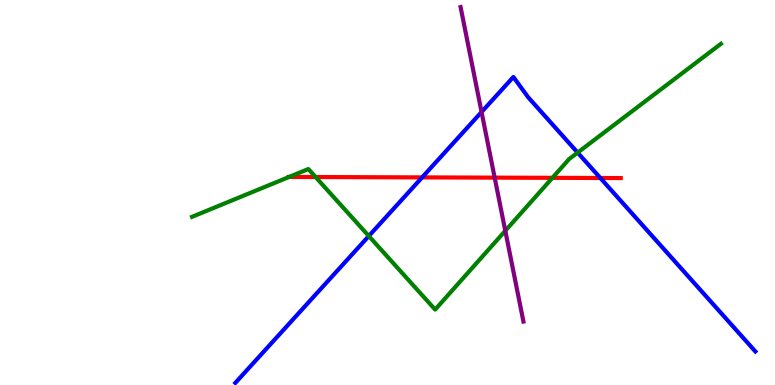[{'lines': ['blue', 'red'], 'intersections': [{'x': 5.45, 'y': 5.39}, {'x': 7.75, 'y': 5.38}]}, {'lines': ['green', 'red'], 'intersections': [{'x': 3.73, 'y': 5.4}, {'x': 4.07, 'y': 5.4}, {'x': 7.13, 'y': 5.38}]}, {'lines': ['purple', 'red'], 'intersections': [{'x': 6.38, 'y': 5.39}]}, {'lines': ['blue', 'green'], 'intersections': [{'x': 4.76, 'y': 3.87}, {'x': 7.45, 'y': 6.04}]}, {'lines': ['blue', 'purple'], 'intersections': [{'x': 6.21, 'y': 7.09}]}, {'lines': ['green', 'purple'], 'intersections': [{'x': 6.52, 'y': 4.01}]}]